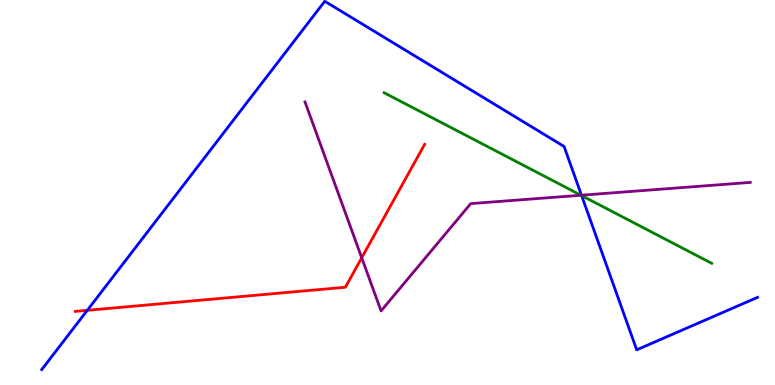[{'lines': ['blue', 'red'], 'intersections': [{'x': 1.13, 'y': 1.94}]}, {'lines': ['green', 'red'], 'intersections': []}, {'lines': ['purple', 'red'], 'intersections': [{'x': 4.67, 'y': 3.3}]}, {'lines': ['blue', 'green'], 'intersections': [{'x': 7.5, 'y': 4.92}]}, {'lines': ['blue', 'purple'], 'intersections': [{'x': 7.5, 'y': 4.93}]}, {'lines': ['green', 'purple'], 'intersections': [{'x': 7.5, 'y': 4.93}]}]